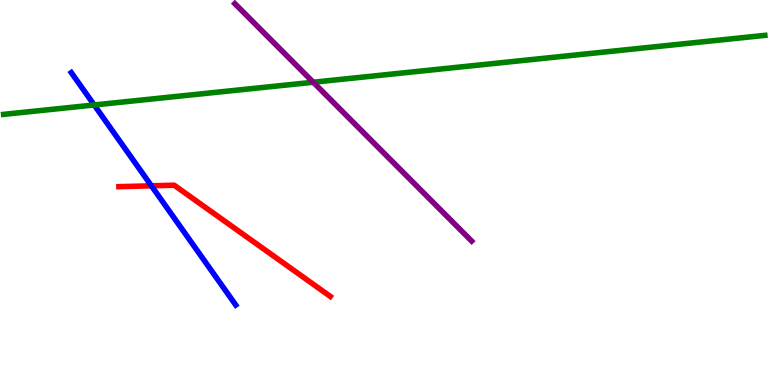[{'lines': ['blue', 'red'], 'intersections': [{'x': 1.95, 'y': 5.17}]}, {'lines': ['green', 'red'], 'intersections': []}, {'lines': ['purple', 'red'], 'intersections': []}, {'lines': ['blue', 'green'], 'intersections': [{'x': 1.22, 'y': 7.27}]}, {'lines': ['blue', 'purple'], 'intersections': []}, {'lines': ['green', 'purple'], 'intersections': [{'x': 4.04, 'y': 7.86}]}]